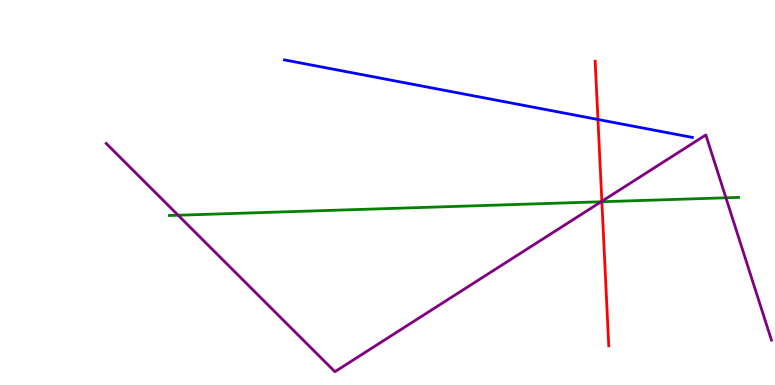[{'lines': ['blue', 'red'], 'intersections': [{'x': 7.72, 'y': 6.9}]}, {'lines': ['green', 'red'], 'intersections': [{'x': 7.77, 'y': 4.76}]}, {'lines': ['purple', 'red'], 'intersections': [{'x': 7.77, 'y': 4.77}]}, {'lines': ['blue', 'green'], 'intersections': []}, {'lines': ['blue', 'purple'], 'intersections': []}, {'lines': ['green', 'purple'], 'intersections': [{'x': 2.3, 'y': 4.41}, {'x': 7.76, 'y': 4.76}, {'x': 9.37, 'y': 4.86}]}]